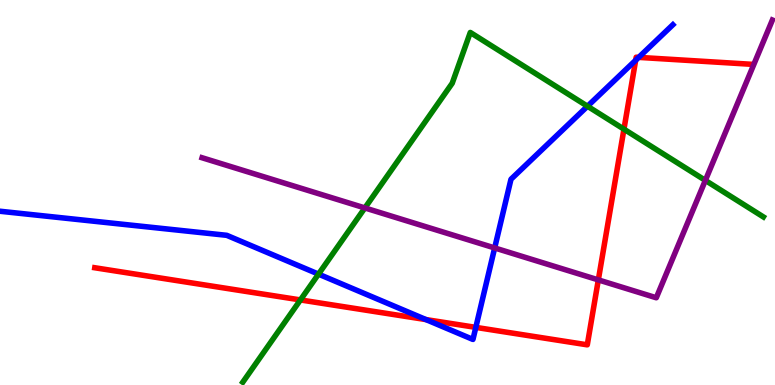[{'lines': ['blue', 'red'], 'intersections': [{'x': 5.5, 'y': 1.7}, {'x': 6.14, 'y': 1.5}, {'x': 8.2, 'y': 8.43}, {'x': 8.24, 'y': 8.51}]}, {'lines': ['green', 'red'], 'intersections': [{'x': 3.88, 'y': 2.21}, {'x': 8.05, 'y': 6.64}]}, {'lines': ['purple', 'red'], 'intersections': [{'x': 7.72, 'y': 2.73}]}, {'lines': ['blue', 'green'], 'intersections': [{'x': 4.11, 'y': 2.88}, {'x': 7.58, 'y': 7.24}]}, {'lines': ['blue', 'purple'], 'intersections': [{'x': 6.38, 'y': 3.56}]}, {'lines': ['green', 'purple'], 'intersections': [{'x': 4.71, 'y': 4.6}, {'x': 9.1, 'y': 5.31}]}]